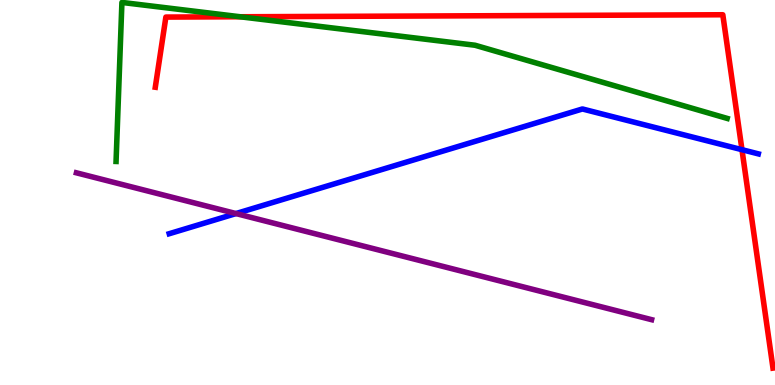[{'lines': ['blue', 'red'], 'intersections': [{'x': 9.57, 'y': 6.11}]}, {'lines': ['green', 'red'], 'intersections': [{'x': 3.1, 'y': 9.56}]}, {'lines': ['purple', 'red'], 'intersections': []}, {'lines': ['blue', 'green'], 'intersections': []}, {'lines': ['blue', 'purple'], 'intersections': [{'x': 3.04, 'y': 4.45}]}, {'lines': ['green', 'purple'], 'intersections': []}]